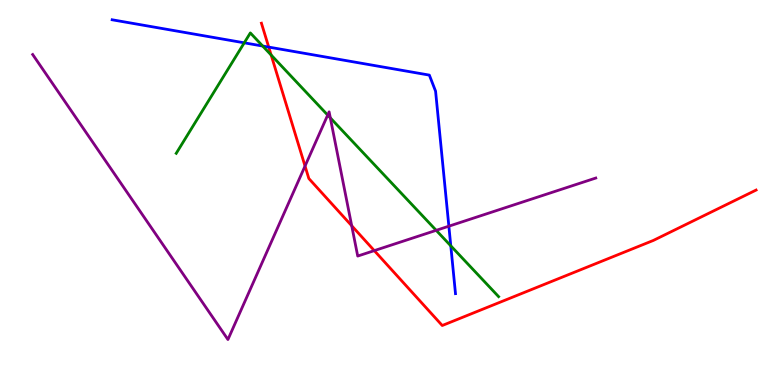[{'lines': ['blue', 'red'], 'intersections': [{'x': 3.47, 'y': 8.78}]}, {'lines': ['green', 'red'], 'intersections': [{'x': 3.5, 'y': 8.57}]}, {'lines': ['purple', 'red'], 'intersections': [{'x': 3.94, 'y': 5.69}, {'x': 4.54, 'y': 4.14}, {'x': 4.83, 'y': 3.49}]}, {'lines': ['blue', 'green'], 'intersections': [{'x': 3.15, 'y': 8.89}, {'x': 3.39, 'y': 8.8}, {'x': 5.82, 'y': 3.61}]}, {'lines': ['blue', 'purple'], 'intersections': [{'x': 5.79, 'y': 4.12}]}, {'lines': ['green', 'purple'], 'intersections': [{'x': 4.23, 'y': 7.01}, {'x': 4.26, 'y': 6.94}, {'x': 5.63, 'y': 4.02}]}]